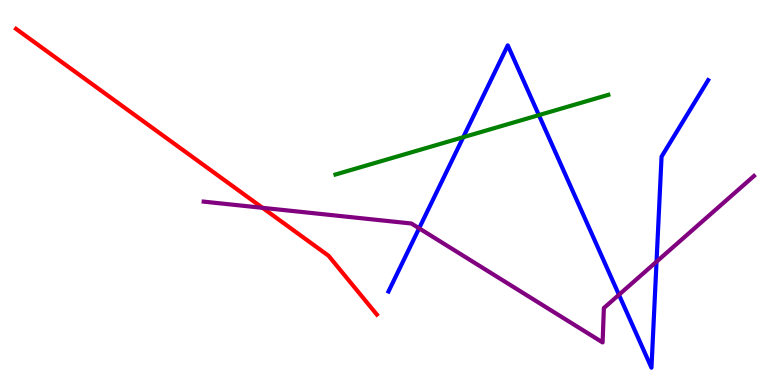[{'lines': ['blue', 'red'], 'intersections': []}, {'lines': ['green', 'red'], 'intersections': []}, {'lines': ['purple', 'red'], 'intersections': [{'x': 3.39, 'y': 4.6}]}, {'lines': ['blue', 'green'], 'intersections': [{'x': 5.98, 'y': 6.44}, {'x': 6.95, 'y': 7.01}]}, {'lines': ['blue', 'purple'], 'intersections': [{'x': 5.41, 'y': 4.07}, {'x': 7.99, 'y': 2.34}, {'x': 8.47, 'y': 3.2}]}, {'lines': ['green', 'purple'], 'intersections': []}]